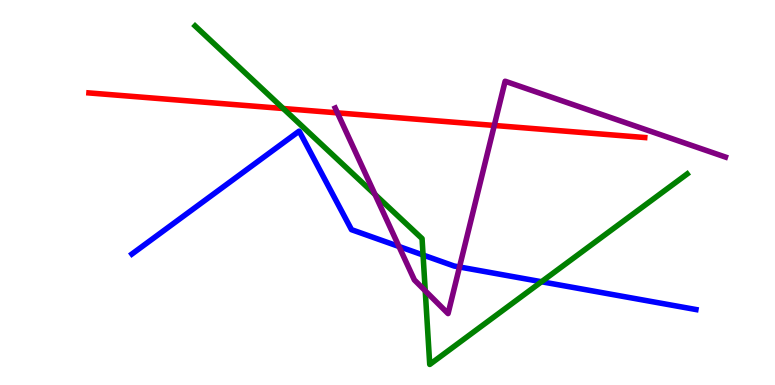[{'lines': ['blue', 'red'], 'intersections': []}, {'lines': ['green', 'red'], 'intersections': [{'x': 3.65, 'y': 7.18}]}, {'lines': ['purple', 'red'], 'intersections': [{'x': 4.35, 'y': 7.07}, {'x': 6.38, 'y': 6.74}]}, {'lines': ['blue', 'green'], 'intersections': [{'x': 5.46, 'y': 3.38}, {'x': 6.99, 'y': 2.68}]}, {'lines': ['blue', 'purple'], 'intersections': [{'x': 5.15, 'y': 3.6}, {'x': 5.93, 'y': 3.07}]}, {'lines': ['green', 'purple'], 'intersections': [{'x': 4.84, 'y': 4.95}, {'x': 5.49, 'y': 2.45}]}]